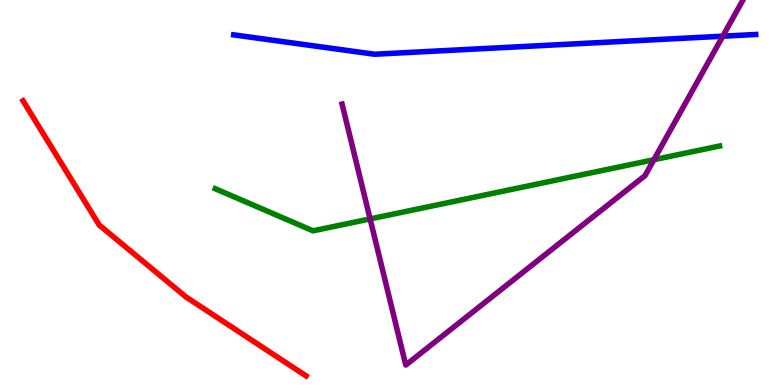[{'lines': ['blue', 'red'], 'intersections': []}, {'lines': ['green', 'red'], 'intersections': []}, {'lines': ['purple', 'red'], 'intersections': []}, {'lines': ['blue', 'green'], 'intersections': []}, {'lines': ['blue', 'purple'], 'intersections': [{'x': 9.33, 'y': 9.06}]}, {'lines': ['green', 'purple'], 'intersections': [{'x': 4.78, 'y': 4.31}, {'x': 8.44, 'y': 5.85}]}]